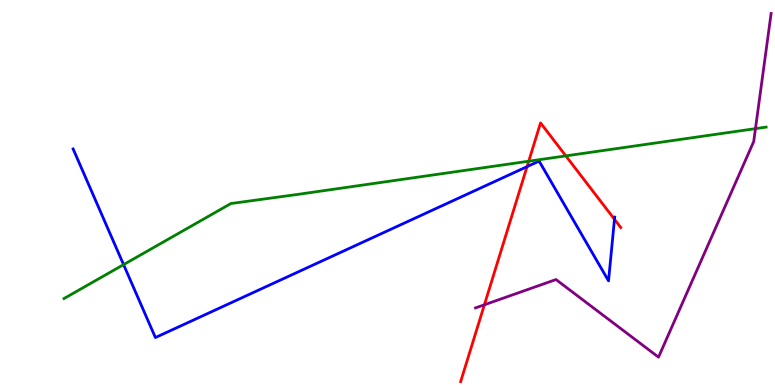[{'lines': ['blue', 'red'], 'intersections': [{'x': 6.8, 'y': 5.67}, {'x': 7.93, 'y': 4.3}]}, {'lines': ['green', 'red'], 'intersections': [{'x': 6.82, 'y': 5.81}, {'x': 7.3, 'y': 5.95}]}, {'lines': ['purple', 'red'], 'intersections': [{'x': 6.25, 'y': 2.08}]}, {'lines': ['blue', 'green'], 'intersections': [{'x': 1.59, 'y': 3.13}]}, {'lines': ['blue', 'purple'], 'intersections': []}, {'lines': ['green', 'purple'], 'intersections': [{'x': 9.75, 'y': 6.66}]}]